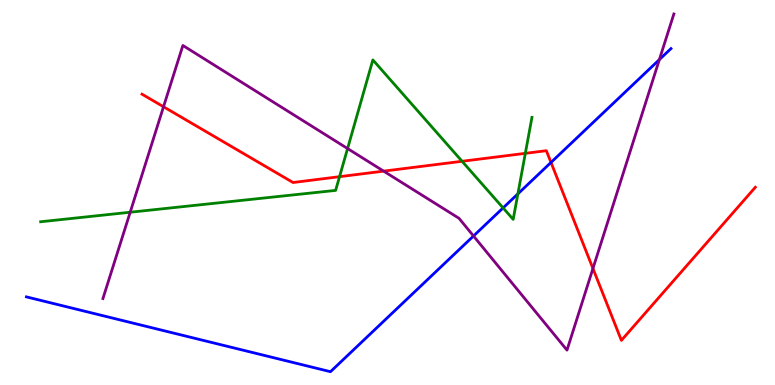[{'lines': ['blue', 'red'], 'intersections': [{'x': 7.11, 'y': 5.78}]}, {'lines': ['green', 'red'], 'intersections': [{'x': 4.38, 'y': 5.41}, {'x': 5.96, 'y': 5.81}, {'x': 6.78, 'y': 6.02}]}, {'lines': ['purple', 'red'], 'intersections': [{'x': 2.11, 'y': 7.23}, {'x': 4.95, 'y': 5.55}, {'x': 7.65, 'y': 3.03}]}, {'lines': ['blue', 'green'], 'intersections': [{'x': 6.49, 'y': 4.6}, {'x': 6.68, 'y': 4.96}]}, {'lines': ['blue', 'purple'], 'intersections': [{'x': 6.11, 'y': 3.87}, {'x': 8.51, 'y': 8.45}]}, {'lines': ['green', 'purple'], 'intersections': [{'x': 1.68, 'y': 4.49}, {'x': 4.48, 'y': 6.14}]}]